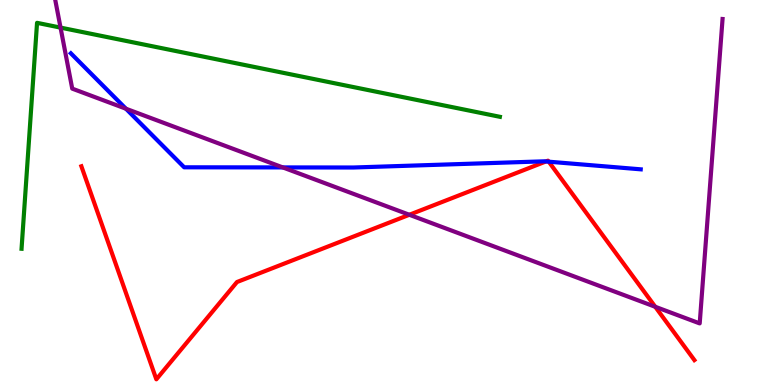[{'lines': ['blue', 'red'], 'intersections': [{'x': 7.04, 'y': 5.81}, {'x': 7.08, 'y': 5.8}]}, {'lines': ['green', 'red'], 'intersections': []}, {'lines': ['purple', 'red'], 'intersections': [{'x': 5.28, 'y': 4.42}, {'x': 8.45, 'y': 2.03}]}, {'lines': ['blue', 'green'], 'intersections': []}, {'lines': ['blue', 'purple'], 'intersections': [{'x': 1.62, 'y': 7.18}, {'x': 3.65, 'y': 5.65}]}, {'lines': ['green', 'purple'], 'intersections': [{'x': 0.781, 'y': 9.28}]}]